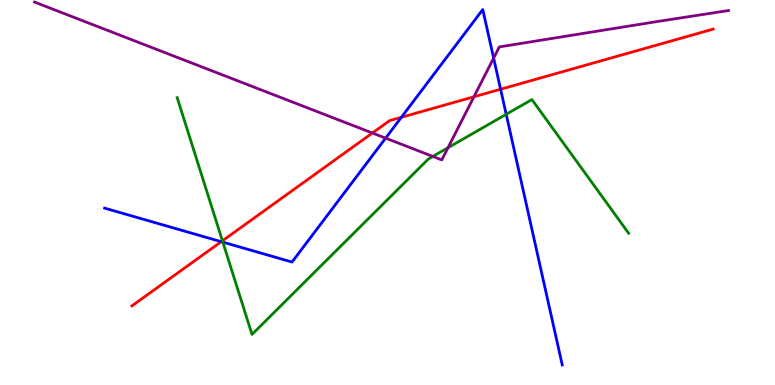[{'lines': ['blue', 'red'], 'intersections': [{'x': 2.85, 'y': 3.72}, {'x': 5.18, 'y': 6.95}, {'x': 6.46, 'y': 7.68}]}, {'lines': ['green', 'red'], 'intersections': [{'x': 2.87, 'y': 3.75}]}, {'lines': ['purple', 'red'], 'intersections': [{'x': 4.81, 'y': 6.55}, {'x': 6.12, 'y': 7.49}]}, {'lines': ['blue', 'green'], 'intersections': [{'x': 2.88, 'y': 3.71}, {'x': 6.53, 'y': 7.03}]}, {'lines': ['blue', 'purple'], 'intersections': [{'x': 4.98, 'y': 6.41}, {'x': 6.37, 'y': 8.49}]}, {'lines': ['green', 'purple'], 'intersections': [{'x': 5.58, 'y': 5.94}, {'x': 5.78, 'y': 6.16}]}]